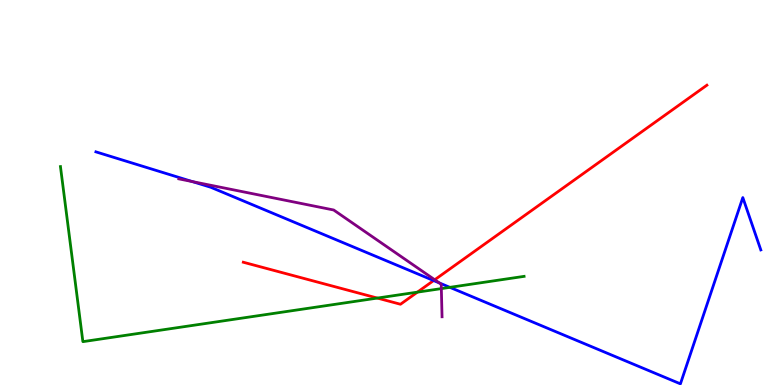[{'lines': ['blue', 'red'], 'intersections': [{'x': 5.6, 'y': 2.71}]}, {'lines': ['green', 'red'], 'intersections': [{'x': 4.87, 'y': 2.26}, {'x': 5.39, 'y': 2.41}]}, {'lines': ['purple', 'red'], 'intersections': [{'x': 5.61, 'y': 2.73}]}, {'lines': ['blue', 'green'], 'intersections': [{'x': 5.8, 'y': 2.54}]}, {'lines': ['blue', 'purple'], 'intersections': [{'x': 2.48, 'y': 5.28}, {'x': 5.67, 'y': 2.65}]}, {'lines': ['green', 'purple'], 'intersections': [{'x': 5.69, 'y': 2.5}]}]